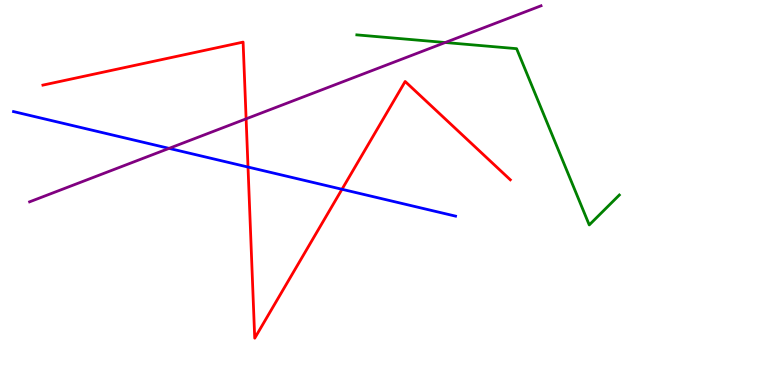[{'lines': ['blue', 'red'], 'intersections': [{'x': 3.2, 'y': 5.66}, {'x': 4.41, 'y': 5.08}]}, {'lines': ['green', 'red'], 'intersections': []}, {'lines': ['purple', 'red'], 'intersections': [{'x': 3.18, 'y': 6.91}]}, {'lines': ['blue', 'green'], 'intersections': []}, {'lines': ['blue', 'purple'], 'intersections': [{'x': 2.18, 'y': 6.15}]}, {'lines': ['green', 'purple'], 'intersections': [{'x': 5.75, 'y': 8.9}]}]